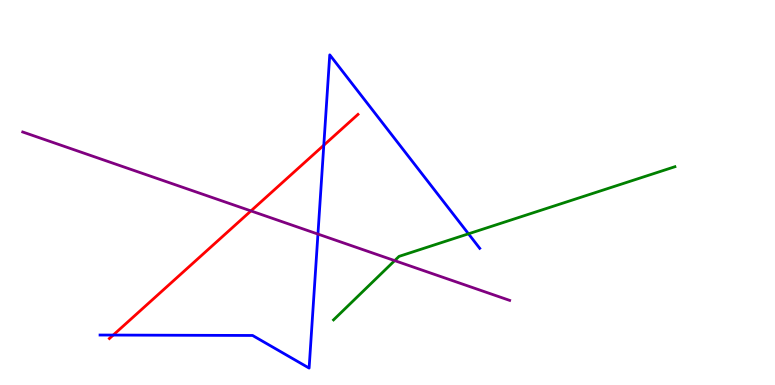[{'lines': ['blue', 'red'], 'intersections': [{'x': 1.46, 'y': 1.3}, {'x': 4.18, 'y': 6.23}]}, {'lines': ['green', 'red'], 'intersections': []}, {'lines': ['purple', 'red'], 'intersections': [{'x': 3.24, 'y': 4.52}]}, {'lines': ['blue', 'green'], 'intersections': [{'x': 6.04, 'y': 3.93}]}, {'lines': ['blue', 'purple'], 'intersections': [{'x': 4.1, 'y': 3.92}]}, {'lines': ['green', 'purple'], 'intersections': [{'x': 5.09, 'y': 3.23}]}]